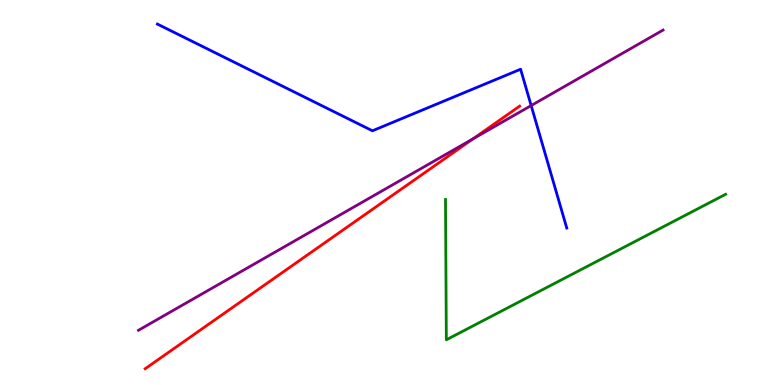[{'lines': ['blue', 'red'], 'intersections': []}, {'lines': ['green', 'red'], 'intersections': []}, {'lines': ['purple', 'red'], 'intersections': [{'x': 6.1, 'y': 6.39}]}, {'lines': ['blue', 'green'], 'intersections': []}, {'lines': ['blue', 'purple'], 'intersections': [{'x': 6.85, 'y': 7.26}]}, {'lines': ['green', 'purple'], 'intersections': []}]